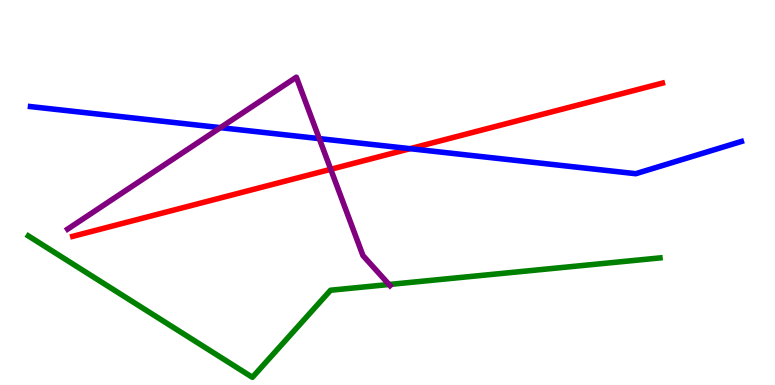[{'lines': ['blue', 'red'], 'intersections': [{'x': 5.29, 'y': 6.14}]}, {'lines': ['green', 'red'], 'intersections': []}, {'lines': ['purple', 'red'], 'intersections': [{'x': 4.27, 'y': 5.6}]}, {'lines': ['blue', 'green'], 'intersections': []}, {'lines': ['blue', 'purple'], 'intersections': [{'x': 2.84, 'y': 6.68}, {'x': 4.12, 'y': 6.4}]}, {'lines': ['green', 'purple'], 'intersections': [{'x': 5.02, 'y': 2.61}]}]